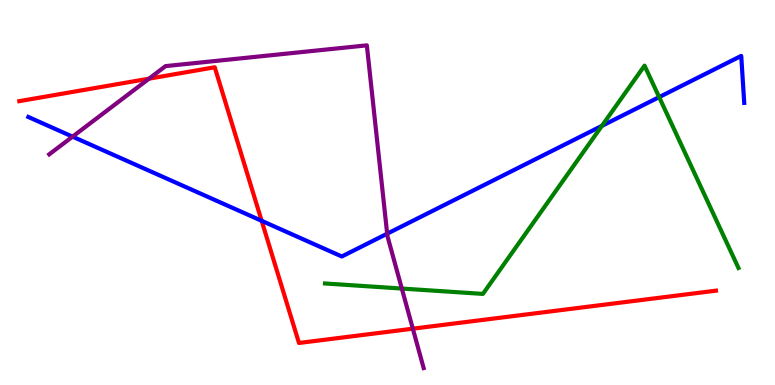[{'lines': ['blue', 'red'], 'intersections': [{'x': 3.38, 'y': 4.26}]}, {'lines': ['green', 'red'], 'intersections': []}, {'lines': ['purple', 'red'], 'intersections': [{'x': 1.92, 'y': 7.96}, {'x': 5.33, 'y': 1.46}]}, {'lines': ['blue', 'green'], 'intersections': [{'x': 7.77, 'y': 6.73}, {'x': 8.51, 'y': 7.48}]}, {'lines': ['blue', 'purple'], 'intersections': [{'x': 0.936, 'y': 6.45}, {'x': 5.0, 'y': 3.93}]}, {'lines': ['green', 'purple'], 'intersections': [{'x': 5.18, 'y': 2.51}]}]